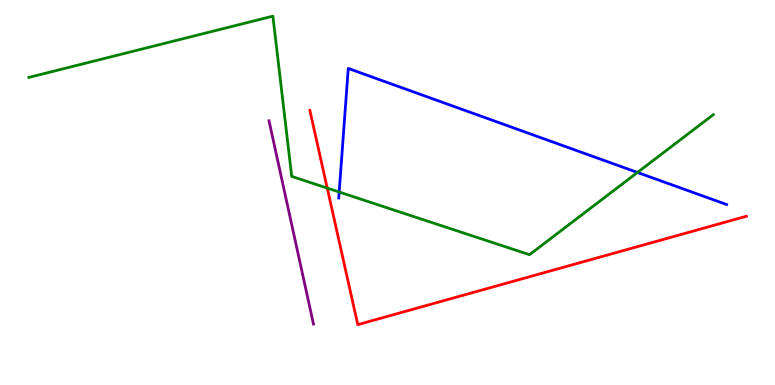[{'lines': ['blue', 'red'], 'intersections': []}, {'lines': ['green', 'red'], 'intersections': [{'x': 4.22, 'y': 5.11}]}, {'lines': ['purple', 'red'], 'intersections': []}, {'lines': ['blue', 'green'], 'intersections': [{'x': 4.38, 'y': 5.01}, {'x': 8.23, 'y': 5.52}]}, {'lines': ['blue', 'purple'], 'intersections': []}, {'lines': ['green', 'purple'], 'intersections': []}]